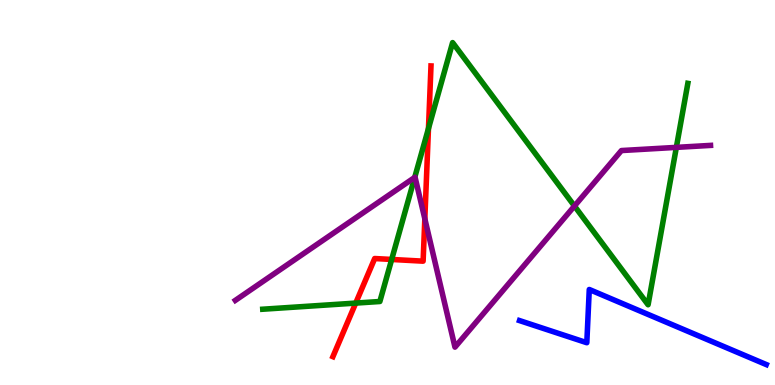[{'lines': ['blue', 'red'], 'intersections': []}, {'lines': ['green', 'red'], 'intersections': [{'x': 4.59, 'y': 2.13}, {'x': 5.05, 'y': 3.26}, {'x': 5.53, 'y': 6.66}]}, {'lines': ['purple', 'red'], 'intersections': [{'x': 5.48, 'y': 4.32}]}, {'lines': ['blue', 'green'], 'intersections': []}, {'lines': ['blue', 'purple'], 'intersections': []}, {'lines': ['green', 'purple'], 'intersections': [{'x': 5.35, 'y': 5.39}, {'x': 7.41, 'y': 4.65}, {'x': 8.73, 'y': 6.17}]}]